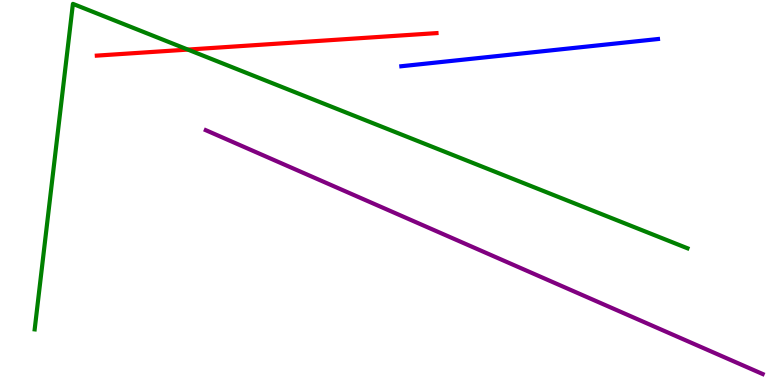[{'lines': ['blue', 'red'], 'intersections': []}, {'lines': ['green', 'red'], 'intersections': [{'x': 2.42, 'y': 8.71}]}, {'lines': ['purple', 'red'], 'intersections': []}, {'lines': ['blue', 'green'], 'intersections': []}, {'lines': ['blue', 'purple'], 'intersections': []}, {'lines': ['green', 'purple'], 'intersections': []}]